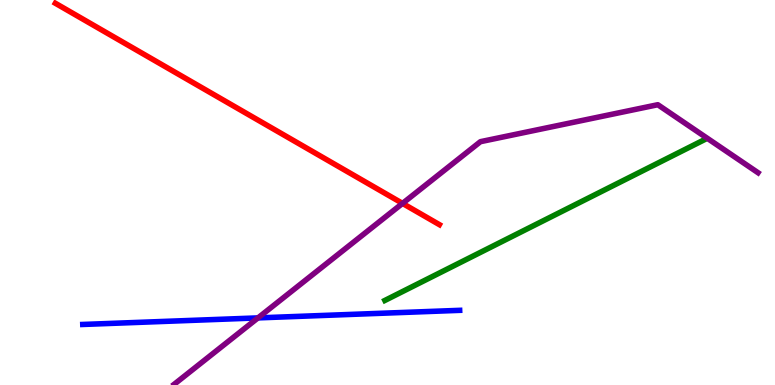[{'lines': ['blue', 'red'], 'intersections': []}, {'lines': ['green', 'red'], 'intersections': []}, {'lines': ['purple', 'red'], 'intersections': [{'x': 5.19, 'y': 4.72}]}, {'lines': ['blue', 'green'], 'intersections': []}, {'lines': ['blue', 'purple'], 'intersections': [{'x': 3.33, 'y': 1.74}]}, {'lines': ['green', 'purple'], 'intersections': []}]